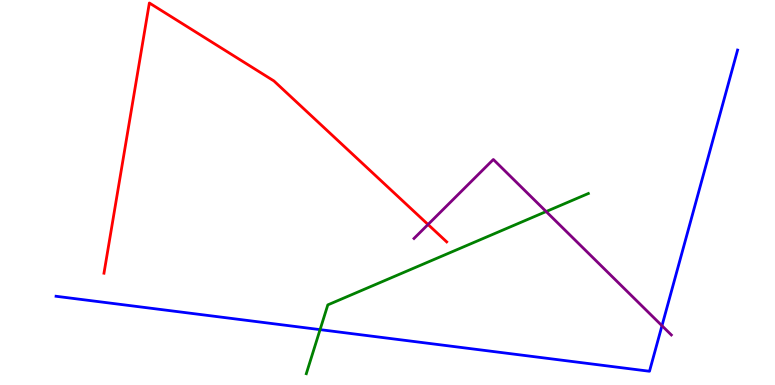[{'lines': ['blue', 'red'], 'intersections': []}, {'lines': ['green', 'red'], 'intersections': []}, {'lines': ['purple', 'red'], 'intersections': [{'x': 5.52, 'y': 4.17}]}, {'lines': ['blue', 'green'], 'intersections': [{'x': 4.13, 'y': 1.44}]}, {'lines': ['blue', 'purple'], 'intersections': [{'x': 8.54, 'y': 1.54}]}, {'lines': ['green', 'purple'], 'intersections': [{'x': 7.05, 'y': 4.51}]}]